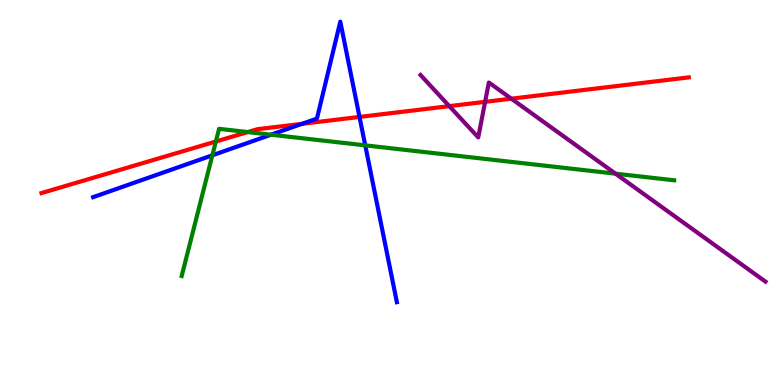[{'lines': ['blue', 'red'], 'intersections': [{'x': 3.9, 'y': 6.78}, {'x': 4.64, 'y': 6.96}]}, {'lines': ['green', 'red'], 'intersections': [{'x': 2.79, 'y': 6.32}, {'x': 3.2, 'y': 6.57}]}, {'lines': ['purple', 'red'], 'intersections': [{'x': 5.8, 'y': 7.24}, {'x': 6.26, 'y': 7.35}, {'x': 6.6, 'y': 7.44}]}, {'lines': ['blue', 'green'], 'intersections': [{'x': 2.74, 'y': 5.97}, {'x': 3.5, 'y': 6.5}, {'x': 4.71, 'y': 6.22}]}, {'lines': ['blue', 'purple'], 'intersections': []}, {'lines': ['green', 'purple'], 'intersections': [{'x': 7.94, 'y': 5.49}]}]